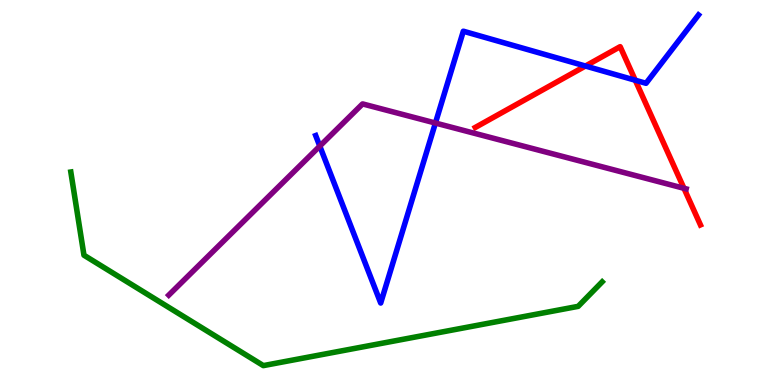[{'lines': ['blue', 'red'], 'intersections': [{'x': 7.55, 'y': 8.29}, {'x': 8.2, 'y': 7.92}]}, {'lines': ['green', 'red'], 'intersections': []}, {'lines': ['purple', 'red'], 'intersections': [{'x': 8.83, 'y': 5.11}]}, {'lines': ['blue', 'green'], 'intersections': []}, {'lines': ['blue', 'purple'], 'intersections': [{'x': 4.13, 'y': 6.2}, {'x': 5.62, 'y': 6.8}]}, {'lines': ['green', 'purple'], 'intersections': []}]